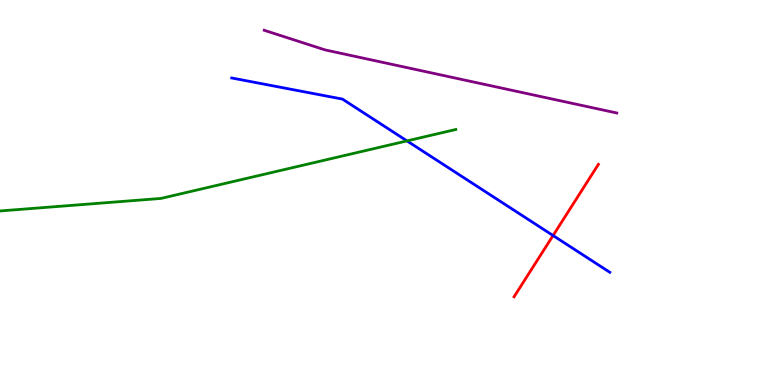[{'lines': ['blue', 'red'], 'intersections': [{'x': 7.14, 'y': 3.88}]}, {'lines': ['green', 'red'], 'intersections': []}, {'lines': ['purple', 'red'], 'intersections': []}, {'lines': ['blue', 'green'], 'intersections': [{'x': 5.25, 'y': 6.34}]}, {'lines': ['blue', 'purple'], 'intersections': []}, {'lines': ['green', 'purple'], 'intersections': []}]